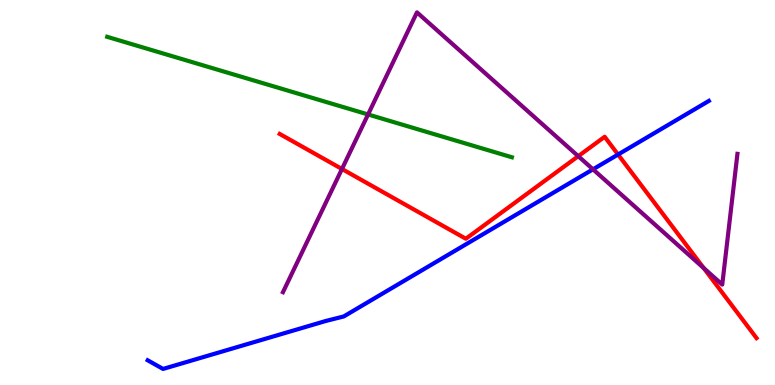[{'lines': ['blue', 'red'], 'intersections': [{'x': 7.97, 'y': 5.99}]}, {'lines': ['green', 'red'], 'intersections': []}, {'lines': ['purple', 'red'], 'intersections': [{'x': 4.41, 'y': 5.61}, {'x': 7.46, 'y': 5.94}, {'x': 9.08, 'y': 3.04}]}, {'lines': ['blue', 'green'], 'intersections': []}, {'lines': ['blue', 'purple'], 'intersections': [{'x': 7.65, 'y': 5.6}]}, {'lines': ['green', 'purple'], 'intersections': [{'x': 4.75, 'y': 7.03}]}]